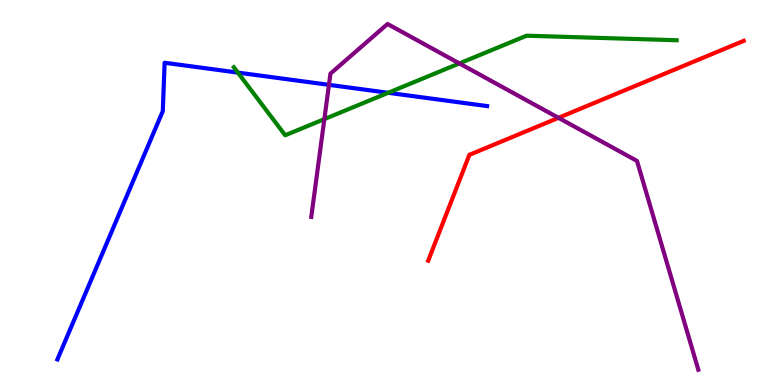[{'lines': ['blue', 'red'], 'intersections': []}, {'lines': ['green', 'red'], 'intersections': []}, {'lines': ['purple', 'red'], 'intersections': [{'x': 7.21, 'y': 6.94}]}, {'lines': ['blue', 'green'], 'intersections': [{'x': 3.07, 'y': 8.11}, {'x': 5.01, 'y': 7.59}]}, {'lines': ['blue', 'purple'], 'intersections': [{'x': 4.24, 'y': 7.8}]}, {'lines': ['green', 'purple'], 'intersections': [{'x': 4.19, 'y': 6.91}, {'x': 5.93, 'y': 8.35}]}]